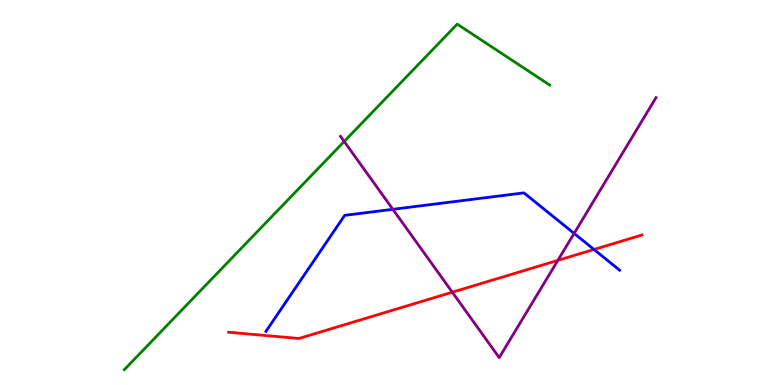[{'lines': ['blue', 'red'], 'intersections': [{'x': 7.66, 'y': 3.52}]}, {'lines': ['green', 'red'], 'intersections': []}, {'lines': ['purple', 'red'], 'intersections': [{'x': 5.84, 'y': 2.41}, {'x': 7.2, 'y': 3.24}]}, {'lines': ['blue', 'green'], 'intersections': []}, {'lines': ['blue', 'purple'], 'intersections': [{'x': 5.07, 'y': 4.56}, {'x': 7.41, 'y': 3.94}]}, {'lines': ['green', 'purple'], 'intersections': [{'x': 4.44, 'y': 6.33}]}]